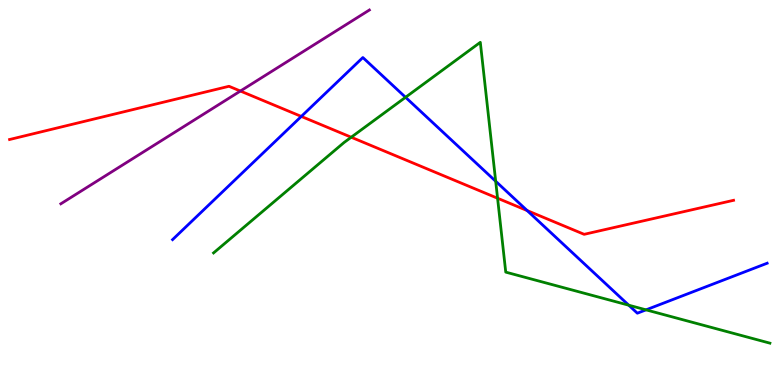[{'lines': ['blue', 'red'], 'intersections': [{'x': 3.89, 'y': 6.98}, {'x': 6.8, 'y': 4.53}]}, {'lines': ['green', 'red'], 'intersections': [{'x': 4.53, 'y': 6.44}, {'x': 6.42, 'y': 4.85}]}, {'lines': ['purple', 'red'], 'intersections': [{'x': 3.1, 'y': 7.64}]}, {'lines': ['blue', 'green'], 'intersections': [{'x': 5.23, 'y': 7.47}, {'x': 6.4, 'y': 5.29}, {'x': 8.11, 'y': 2.07}, {'x': 8.34, 'y': 1.95}]}, {'lines': ['blue', 'purple'], 'intersections': []}, {'lines': ['green', 'purple'], 'intersections': []}]